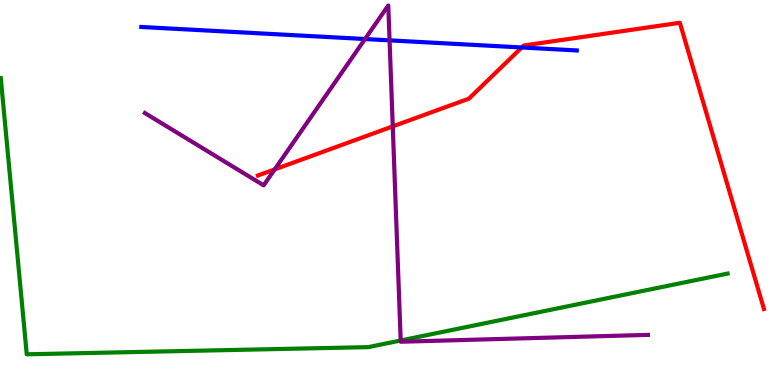[{'lines': ['blue', 'red'], 'intersections': [{'x': 6.73, 'y': 8.77}]}, {'lines': ['green', 'red'], 'intersections': []}, {'lines': ['purple', 'red'], 'intersections': [{'x': 3.54, 'y': 5.6}, {'x': 5.07, 'y': 6.72}]}, {'lines': ['blue', 'green'], 'intersections': []}, {'lines': ['blue', 'purple'], 'intersections': [{'x': 4.71, 'y': 8.99}, {'x': 5.03, 'y': 8.95}]}, {'lines': ['green', 'purple'], 'intersections': [{'x': 5.17, 'y': 1.16}]}]